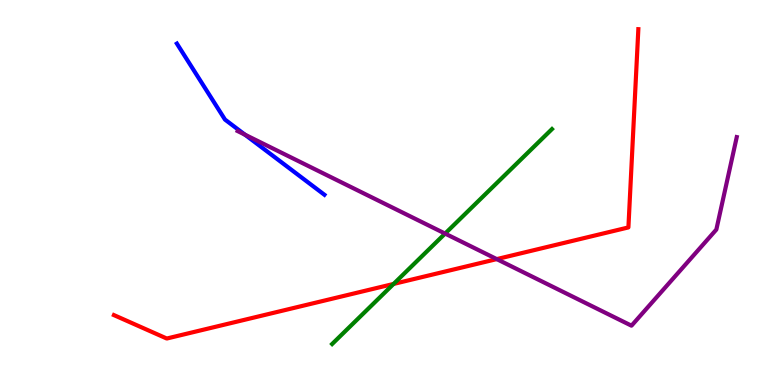[{'lines': ['blue', 'red'], 'intersections': []}, {'lines': ['green', 'red'], 'intersections': [{'x': 5.08, 'y': 2.62}]}, {'lines': ['purple', 'red'], 'intersections': [{'x': 6.41, 'y': 3.27}]}, {'lines': ['blue', 'green'], 'intersections': []}, {'lines': ['blue', 'purple'], 'intersections': [{'x': 3.16, 'y': 6.5}]}, {'lines': ['green', 'purple'], 'intersections': [{'x': 5.74, 'y': 3.93}]}]